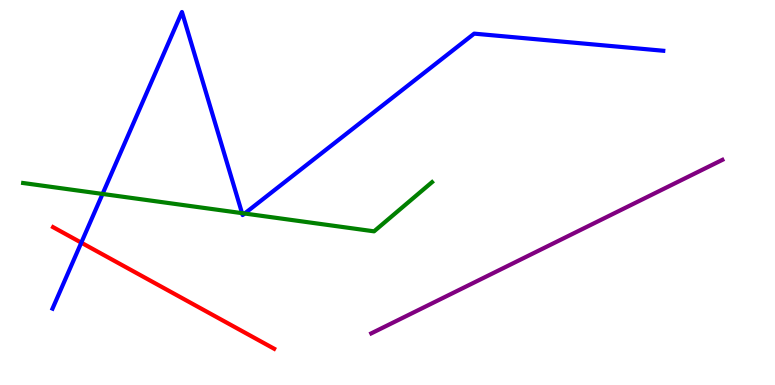[{'lines': ['blue', 'red'], 'intersections': [{'x': 1.05, 'y': 3.7}]}, {'lines': ['green', 'red'], 'intersections': []}, {'lines': ['purple', 'red'], 'intersections': []}, {'lines': ['blue', 'green'], 'intersections': [{'x': 1.32, 'y': 4.96}, {'x': 3.12, 'y': 4.46}, {'x': 3.16, 'y': 4.45}]}, {'lines': ['blue', 'purple'], 'intersections': []}, {'lines': ['green', 'purple'], 'intersections': []}]